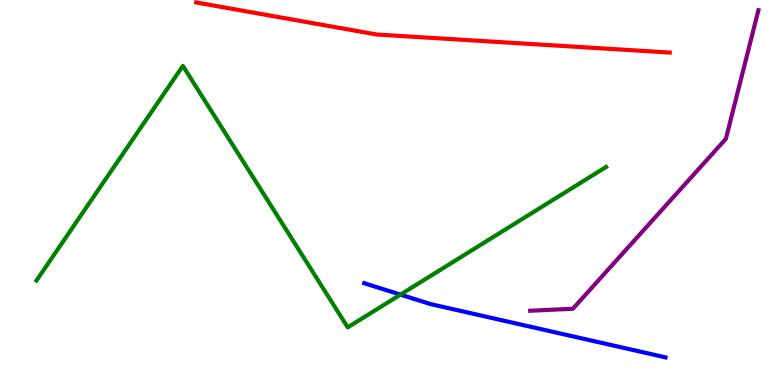[{'lines': ['blue', 'red'], 'intersections': []}, {'lines': ['green', 'red'], 'intersections': []}, {'lines': ['purple', 'red'], 'intersections': []}, {'lines': ['blue', 'green'], 'intersections': [{'x': 5.17, 'y': 2.35}]}, {'lines': ['blue', 'purple'], 'intersections': []}, {'lines': ['green', 'purple'], 'intersections': []}]